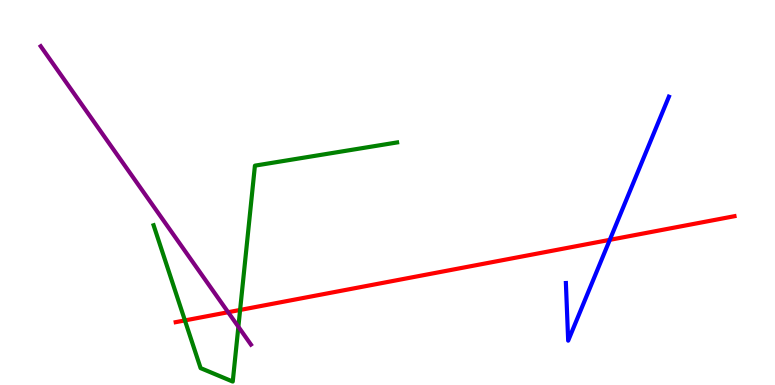[{'lines': ['blue', 'red'], 'intersections': [{'x': 7.87, 'y': 3.77}]}, {'lines': ['green', 'red'], 'intersections': [{'x': 2.39, 'y': 1.68}, {'x': 3.1, 'y': 1.95}]}, {'lines': ['purple', 'red'], 'intersections': [{'x': 2.94, 'y': 1.89}]}, {'lines': ['blue', 'green'], 'intersections': []}, {'lines': ['blue', 'purple'], 'intersections': []}, {'lines': ['green', 'purple'], 'intersections': [{'x': 3.08, 'y': 1.51}]}]